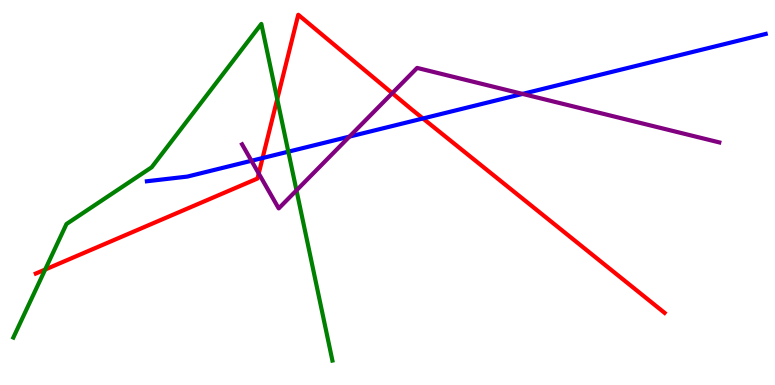[{'lines': ['blue', 'red'], 'intersections': [{'x': 3.39, 'y': 5.9}, {'x': 5.46, 'y': 6.92}]}, {'lines': ['green', 'red'], 'intersections': [{'x': 0.583, 'y': 3.0}, {'x': 3.58, 'y': 7.42}]}, {'lines': ['purple', 'red'], 'intersections': [{'x': 3.34, 'y': 5.49}, {'x': 5.06, 'y': 7.58}]}, {'lines': ['blue', 'green'], 'intersections': [{'x': 3.72, 'y': 6.06}]}, {'lines': ['blue', 'purple'], 'intersections': [{'x': 3.24, 'y': 5.82}, {'x': 4.51, 'y': 6.45}, {'x': 6.74, 'y': 7.56}]}, {'lines': ['green', 'purple'], 'intersections': [{'x': 3.83, 'y': 5.06}]}]